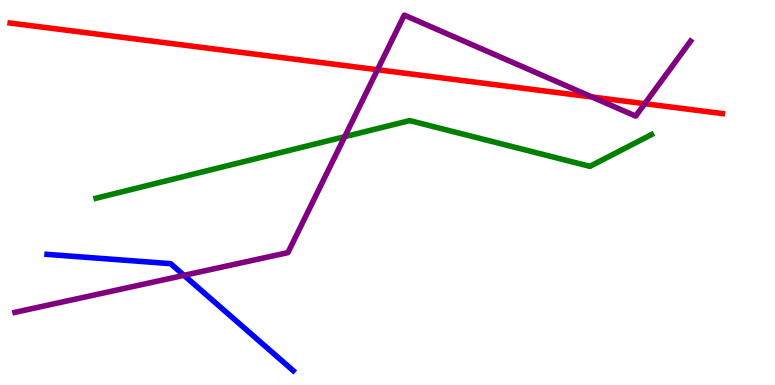[{'lines': ['blue', 'red'], 'intersections': []}, {'lines': ['green', 'red'], 'intersections': []}, {'lines': ['purple', 'red'], 'intersections': [{'x': 4.87, 'y': 8.19}, {'x': 7.64, 'y': 7.48}, {'x': 8.32, 'y': 7.31}]}, {'lines': ['blue', 'green'], 'intersections': []}, {'lines': ['blue', 'purple'], 'intersections': [{'x': 2.37, 'y': 2.85}]}, {'lines': ['green', 'purple'], 'intersections': [{'x': 4.45, 'y': 6.45}]}]